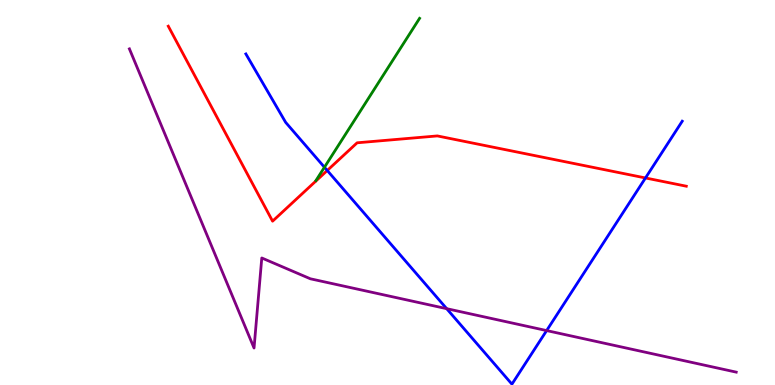[{'lines': ['blue', 'red'], 'intersections': [{'x': 4.22, 'y': 5.57}, {'x': 8.33, 'y': 5.38}]}, {'lines': ['green', 'red'], 'intersections': []}, {'lines': ['purple', 'red'], 'intersections': []}, {'lines': ['blue', 'green'], 'intersections': [{'x': 4.19, 'y': 5.66}]}, {'lines': ['blue', 'purple'], 'intersections': [{'x': 5.76, 'y': 1.98}, {'x': 7.05, 'y': 1.41}]}, {'lines': ['green', 'purple'], 'intersections': []}]